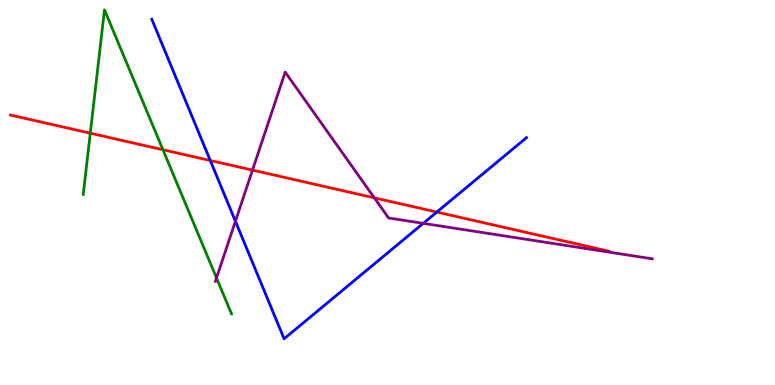[{'lines': ['blue', 'red'], 'intersections': [{'x': 2.71, 'y': 5.83}, {'x': 5.64, 'y': 4.49}]}, {'lines': ['green', 'red'], 'intersections': [{'x': 1.16, 'y': 6.54}, {'x': 2.1, 'y': 6.11}]}, {'lines': ['purple', 'red'], 'intersections': [{'x': 3.26, 'y': 5.58}, {'x': 4.83, 'y': 4.86}]}, {'lines': ['blue', 'green'], 'intersections': []}, {'lines': ['blue', 'purple'], 'intersections': [{'x': 3.04, 'y': 4.25}, {'x': 5.46, 'y': 4.2}]}, {'lines': ['green', 'purple'], 'intersections': [{'x': 2.79, 'y': 2.78}]}]